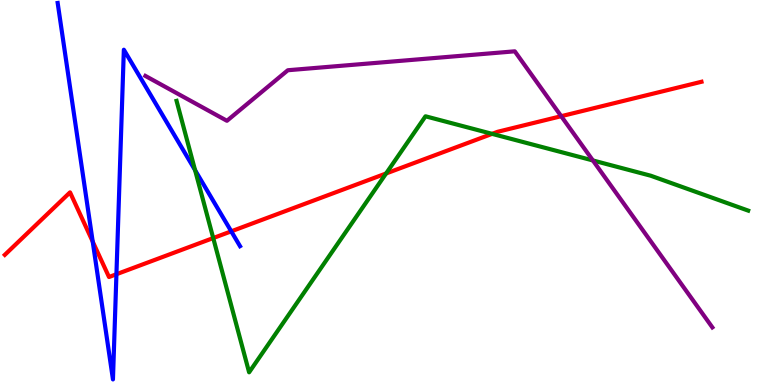[{'lines': ['blue', 'red'], 'intersections': [{'x': 1.2, 'y': 3.72}, {'x': 1.5, 'y': 2.88}, {'x': 2.98, 'y': 3.99}]}, {'lines': ['green', 'red'], 'intersections': [{'x': 2.75, 'y': 3.82}, {'x': 4.98, 'y': 5.49}, {'x': 6.35, 'y': 6.52}]}, {'lines': ['purple', 'red'], 'intersections': [{'x': 7.24, 'y': 6.98}]}, {'lines': ['blue', 'green'], 'intersections': [{'x': 2.52, 'y': 5.58}]}, {'lines': ['blue', 'purple'], 'intersections': []}, {'lines': ['green', 'purple'], 'intersections': [{'x': 7.65, 'y': 5.83}]}]